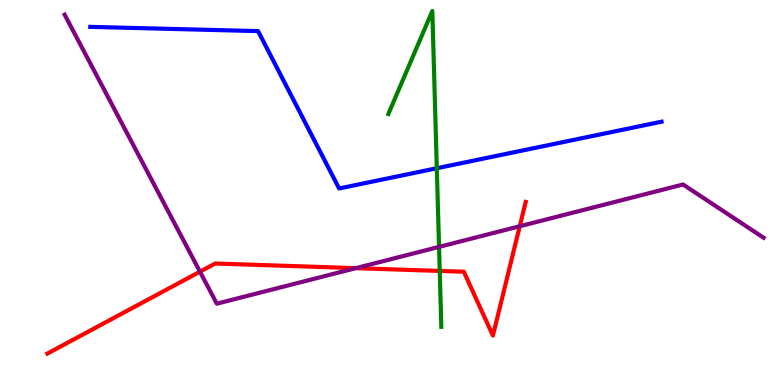[{'lines': ['blue', 'red'], 'intersections': []}, {'lines': ['green', 'red'], 'intersections': [{'x': 5.67, 'y': 2.96}]}, {'lines': ['purple', 'red'], 'intersections': [{'x': 2.58, 'y': 2.94}, {'x': 4.59, 'y': 3.03}, {'x': 6.71, 'y': 4.12}]}, {'lines': ['blue', 'green'], 'intersections': [{'x': 5.64, 'y': 5.63}]}, {'lines': ['blue', 'purple'], 'intersections': []}, {'lines': ['green', 'purple'], 'intersections': [{'x': 5.67, 'y': 3.59}]}]